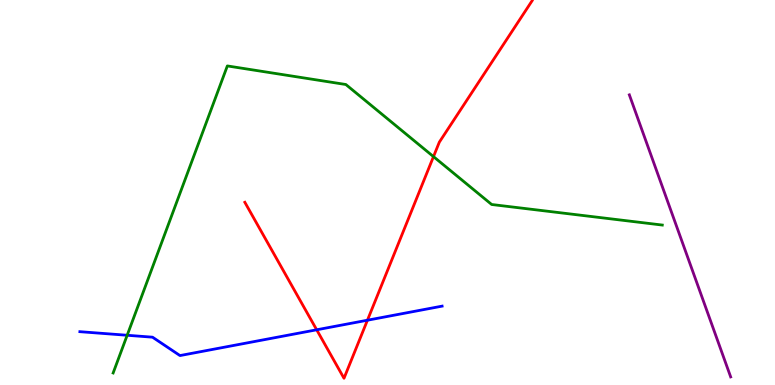[{'lines': ['blue', 'red'], 'intersections': [{'x': 4.09, 'y': 1.43}, {'x': 4.74, 'y': 1.68}]}, {'lines': ['green', 'red'], 'intersections': [{'x': 5.59, 'y': 5.93}]}, {'lines': ['purple', 'red'], 'intersections': []}, {'lines': ['blue', 'green'], 'intersections': [{'x': 1.64, 'y': 1.29}]}, {'lines': ['blue', 'purple'], 'intersections': []}, {'lines': ['green', 'purple'], 'intersections': []}]